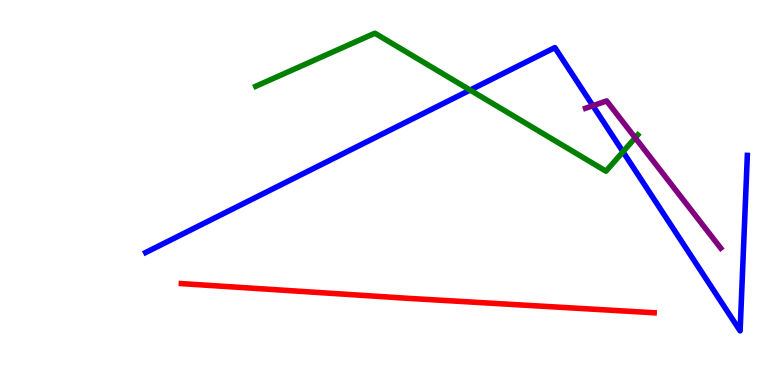[{'lines': ['blue', 'red'], 'intersections': []}, {'lines': ['green', 'red'], 'intersections': []}, {'lines': ['purple', 'red'], 'intersections': []}, {'lines': ['blue', 'green'], 'intersections': [{'x': 6.07, 'y': 7.66}, {'x': 8.04, 'y': 6.06}]}, {'lines': ['blue', 'purple'], 'intersections': [{'x': 7.65, 'y': 7.25}]}, {'lines': ['green', 'purple'], 'intersections': [{'x': 8.2, 'y': 6.42}]}]